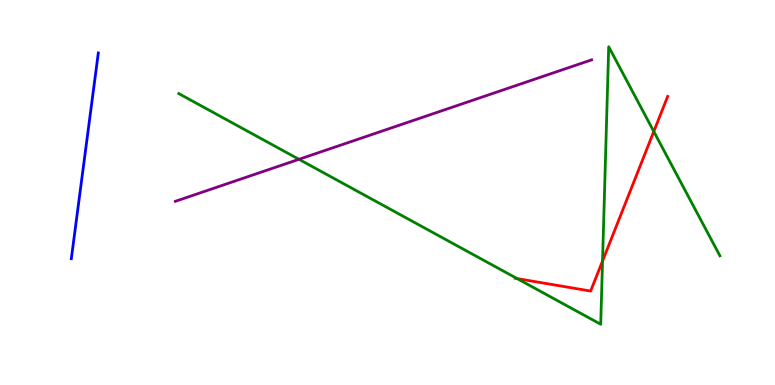[{'lines': ['blue', 'red'], 'intersections': []}, {'lines': ['green', 'red'], 'intersections': [{'x': 6.67, 'y': 2.76}, {'x': 7.77, 'y': 3.22}, {'x': 8.44, 'y': 6.58}]}, {'lines': ['purple', 'red'], 'intersections': []}, {'lines': ['blue', 'green'], 'intersections': []}, {'lines': ['blue', 'purple'], 'intersections': []}, {'lines': ['green', 'purple'], 'intersections': [{'x': 3.86, 'y': 5.86}]}]